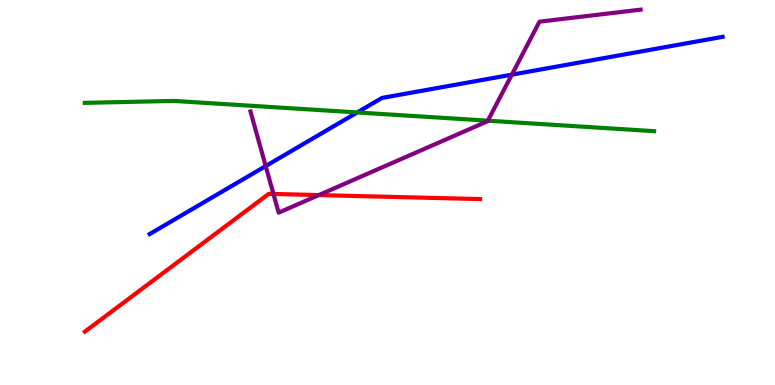[{'lines': ['blue', 'red'], 'intersections': []}, {'lines': ['green', 'red'], 'intersections': []}, {'lines': ['purple', 'red'], 'intersections': [{'x': 3.53, 'y': 4.96}, {'x': 4.11, 'y': 4.93}]}, {'lines': ['blue', 'green'], 'intersections': [{'x': 4.61, 'y': 7.08}]}, {'lines': ['blue', 'purple'], 'intersections': [{'x': 3.43, 'y': 5.69}, {'x': 6.6, 'y': 8.06}]}, {'lines': ['green', 'purple'], 'intersections': [{'x': 6.29, 'y': 6.87}]}]